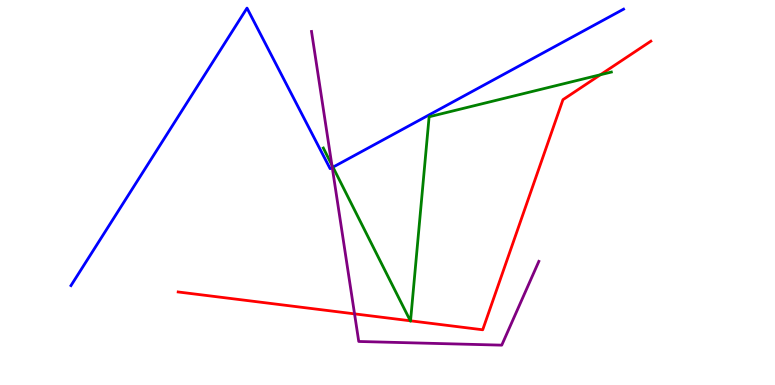[{'lines': ['blue', 'red'], 'intersections': []}, {'lines': ['green', 'red'], 'intersections': [{'x': 5.29, 'y': 1.67}, {'x': 5.3, 'y': 1.67}, {'x': 7.75, 'y': 8.06}]}, {'lines': ['purple', 'red'], 'intersections': [{'x': 4.57, 'y': 1.85}]}, {'lines': ['blue', 'green'], 'intersections': [{'x': 4.3, 'y': 5.66}]}, {'lines': ['blue', 'purple'], 'intersections': [{'x': 4.29, 'y': 5.65}]}, {'lines': ['green', 'purple'], 'intersections': [{'x': 4.28, 'y': 5.72}]}]